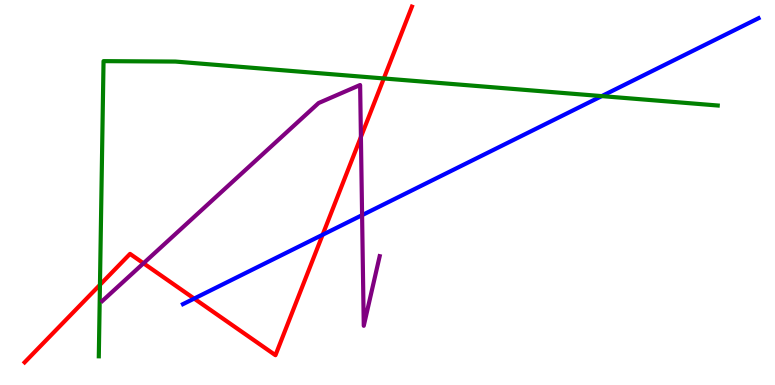[{'lines': ['blue', 'red'], 'intersections': [{'x': 2.51, 'y': 2.24}, {'x': 4.16, 'y': 3.9}]}, {'lines': ['green', 'red'], 'intersections': [{'x': 1.29, 'y': 2.6}, {'x': 4.95, 'y': 7.96}]}, {'lines': ['purple', 'red'], 'intersections': [{'x': 1.85, 'y': 3.16}, {'x': 4.66, 'y': 6.44}]}, {'lines': ['blue', 'green'], 'intersections': [{'x': 7.76, 'y': 7.5}]}, {'lines': ['blue', 'purple'], 'intersections': [{'x': 4.67, 'y': 4.41}]}, {'lines': ['green', 'purple'], 'intersections': []}]